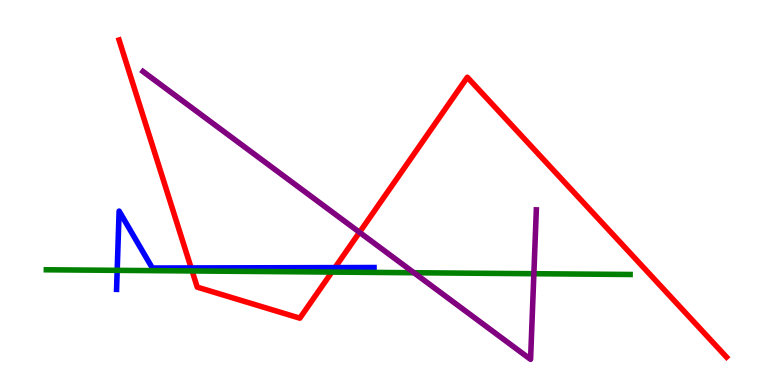[{'lines': ['blue', 'red'], 'intersections': [{'x': 2.47, 'y': 3.04}, {'x': 4.32, 'y': 3.05}]}, {'lines': ['green', 'red'], 'intersections': [{'x': 2.48, 'y': 2.96}, {'x': 4.28, 'y': 2.93}]}, {'lines': ['purple', 'red'], 'intersections': [{'x': 4.64, 'y': 3.97}]}, {'lines': ['blue', 'green'], 'intersections': [{'x': 1.51, 'y': 2.98}]}, {'lines': ['blue', 'purple'], 'intersections': []}, {'lines': ['green', 'purple'], 'intersections': [{'x': 5.34, 'y': 2.92}, {'x': 6.89, 'y': 2.89}]}]